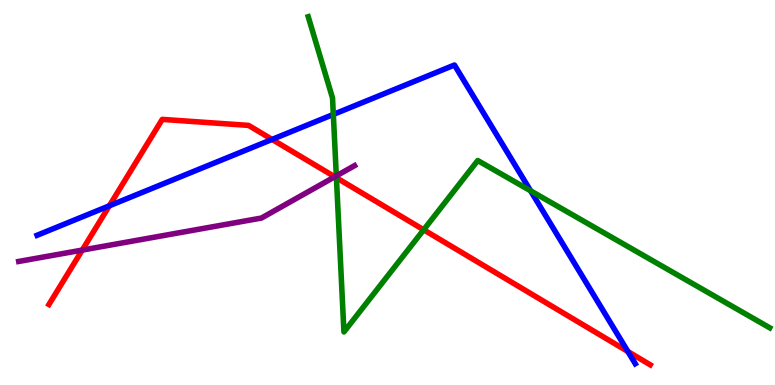[{'lines': ['blue', 'red'], 'intersections': [{'x': 1.41, 'y': 4.65}, {'x': 3.51, 'y': 6.38}, {'x': 8.1, 'y': 0.87}]}, {'lines': ['green', 'red'], 'intersections': [{'x': 4.34, 'y': 5.38}, {'x': 5.47, 'y': 4.03}]}, {'lines': ['purple', 'red'], 'intersections': [{'x': 1.06, 'y': 3.5}, {'x': 4.32, 'y': 5.41}]}, {'lines': ['blue', 'green'], 'intersections': [{'x': 4.3, 'y': 7.03}, {'x': 6.85, 'y': 5.04}]}, {'lines': ['blue', 'purple'], 'intersections': []}, {'lines': ['green', 'purple'], 'intersections': [{'x': 4.34, 'y': 5.43}]}]